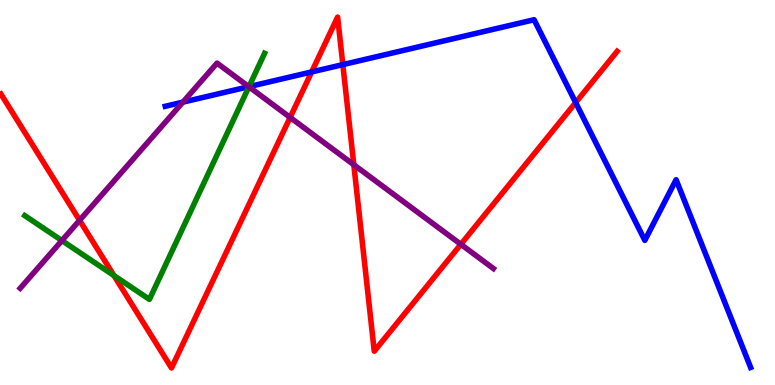[{'lines': ['blue', 'red'], 'intersections': [{'x': 4.02, 'y': 8.13}, {'x': 4.42, 'y': 8.32}, {'x': 7.43, 'y': 7.34}]}, {'lines': ['green', 'red'], 'intersections': [{'x': 1.47, 'y': 2.84}]}, {'lines': ['purple', 'red'], 'intersections': [{'x': 1.03, 'y': 4.28}, {'x': 3.74, 'y': 6.95}, {'x': 4.57, 'y': 5.72}, {'x': 5.95, 'y': 3.65}]}, {'lines': ['blue', 'green'], 'intersections': [{'x': 3.21, 'y': 7.75}]}, {'lines': ['blue', 'purple'], 'intersections': [{'x': 2.36, 'y': 7.35}, {'x': 3.21, 'y': 7.75}]}, {'lines': ['green', 'purple'], 'intersections': [{'x': 0.799, 'y': 3.75}, {'x': 3.21, 'y': 7.75}]}]